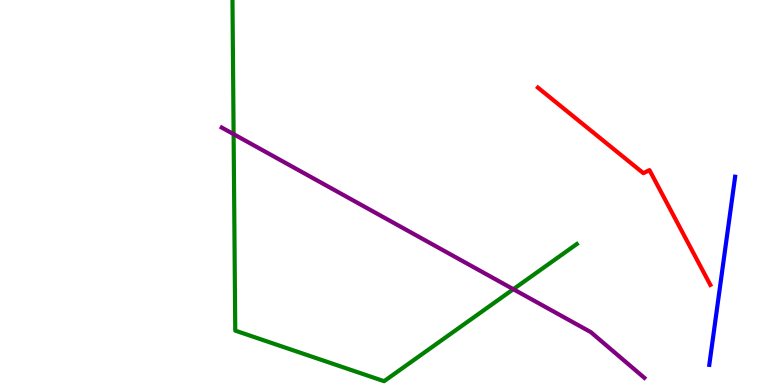[{'lines': ['blue', 'red'], 'intersections': []}, {'lines': ['green', 'red'], 'intersections': []}, {'lines': ['purple', 'red'], 'intersections': []}, {'lines': ['blue', 'green'], 'intersections': []}, {'lines': ['blue', 'purple'], 'intersections': []}, {'lines': ['green', 'purple'], 'intersections': [{'x': 3.01, 'y': 6.52}, {'x': 6.62, 'y': 2.49}]}]